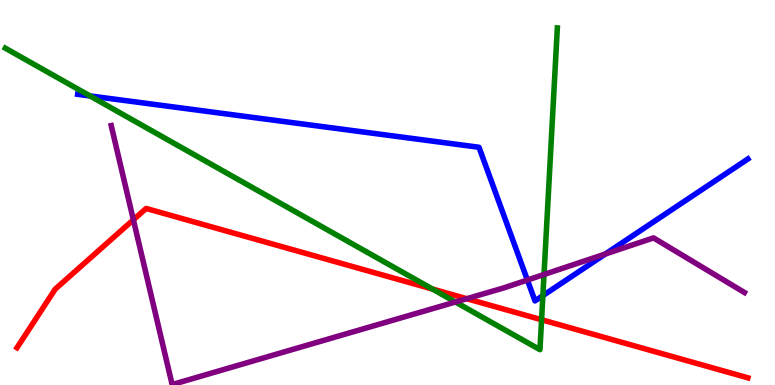[{'lines': ['blue', 'red'], 'intersections': []}, {'lines': ['green', 'red'], 'intersections': [{'x': 5.58, 'y': 2.49}, {'x': 6.99, 'y': 1.69}]}, {'lines': ['purple', 'red'], 'intersections': [{'x': 1.72, 'y': 4.29}, {'x': 6.02, 'y': 2.24}]}, {'lines': ['blue', 'green'], 'intersections': [{'x': 1.16, 'y': 7.51}, {'x': 7.0, 'y': 2.32}]}, {'lines': ['blue', 'purple'], 'intersections': [{'x': 6.81, 'y': 2.73}, {'x': 7.81, 'y': 3.4}]}, {'lines': ['green', 'purple'], 'intersections': [{'x': 5.88, 'y': 2.16}, {'x': 7.02, 'y': 2.87}]}]